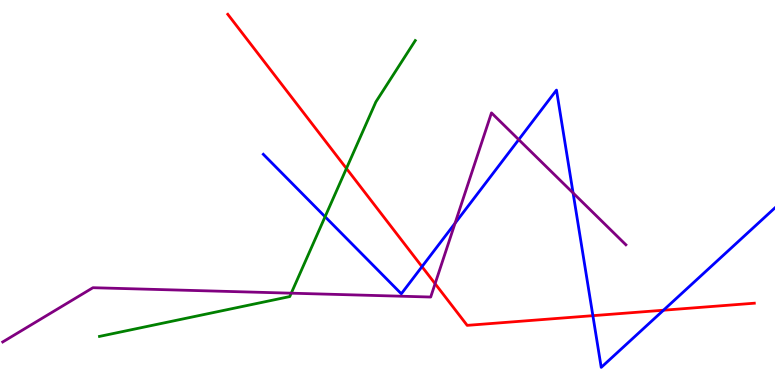[{'lines': ['blue', 'red'], 'intersections': [{'x': 5.45, 'y': 3.07}, {'x': 7.65, 'y': 1.8}, {'x': 8.56, 'y': 1.94}]}, {'lines': ['green', 'red'], 'intersections': [{'x': 4.47, 'y': 5.62}]}, {'lines': ['purple', 'red'], 'intersections': [{'x': 5.61, 'y': 2.63}]}, {'lines': ['blue', 'green'], 'intersections': [{'x': 4.19, 'y': 4.37}]}, {'lines': ['blue', 'purple'], 'intersections': [{'x': 5.87, 'y': 4.2}, {'x': 6.69, 'y': 6.37}, {'x': 7.39, 'y': 4.99}]}, {'lines': ['green', 'purple'], 'intersections': [{'x': 3.76, 'y': 2.38}]}]